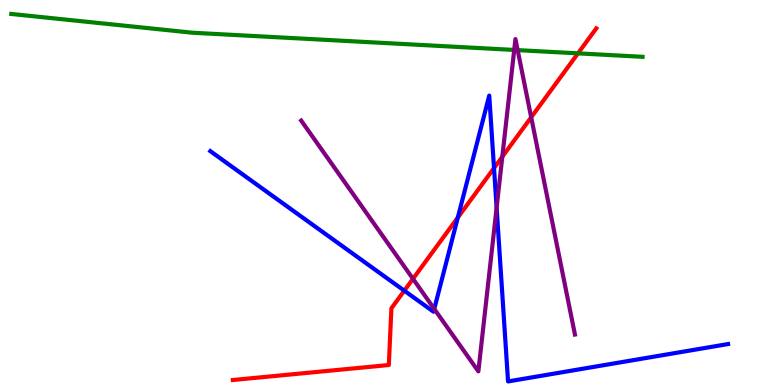[{'lines': ['blue', 'red'], 'intersections': [{'x': 5.22, 'y': 2.45}, {'x': 5.91, 'y': 4.35}, {'x': 6.37, 'y': 5.63}]}, {'lines': ['green', 'red'], 'intersections': [{'x': 7.46, 'y': 8.61}]}, {'lines': ['purple', 'red'], 'intersections': [{'x': 5.33, 'y': 2.76}, {'x': 6.48, 'y': 5.93}, {'x': 6.85, 'y': 6.95}]}, {'lines': ['blue', 'green'], 'intersections': []}, {'lines': ['blue', 'purple'], 'intersections': [{'x': 5.6, 'y': 1.98}, {'x': 6.41, 'y': 4.61}]}, {'lines': ['green', 'purple'], 'intersections': [{'x': 6.64, 'y': 8.7}, {'x': 6.68, 'y': 8.7}]}]